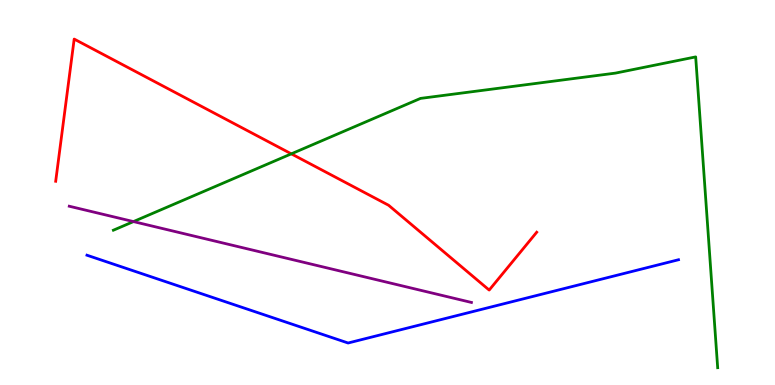[{'lines': ['blue', 'red'], 'intersections': []}, {'lines': ['green', 'red'], 'intersections': [{'x': 3.76, 'y': 6.0}]}, {'lines': ['purple', 'red'], 'intersections': []}, {'lines': ['blue', 'green'], 'intersections': []}, {'lines': ['blue', 'purple'], 'intersections': []}, {'lines': ['green', 'purple'], 'intersections': [{'x': 1.72, 'y': 4.24}]}]